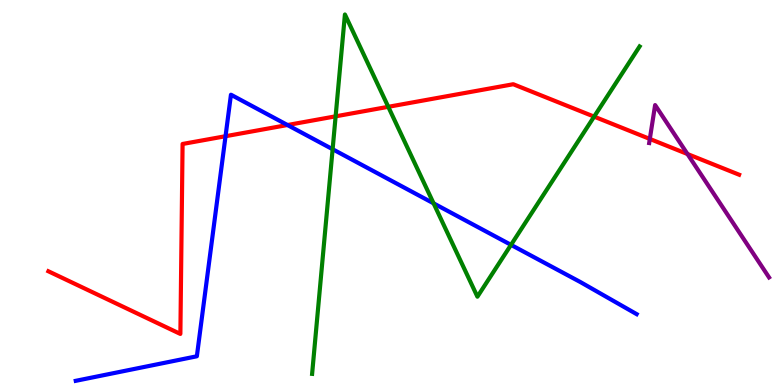[{'lines': ['blue', 'red'], 'intersections': [{'x': 2.91, 'y': 6.46}, {'x': 3.71, 'y': 6.75}]}, {'lines': ['green', 'red'], 'intersections': [{'x': 4.33, 'y': 6.98}, {'x': 5.01, 'y': 7.23}, {'x': 7.67, 'y': 6.97}]}, {'lines': ['purple', 'red'], 'intersections': [{'x': 8.38, 'y': 6.39}, {'x': 8.87, 'y': 6.0}]}, {'lines': ['blue', 'green'], 'intersections': [{'x': 4.29, 'y': 6.12}, {'x': 5.59, 'y': 4.72}, {'x': 6.59, 'y': 3.64}]}, {'lines': ['blue', 'purple'], 'intersections': []}, {'lines': ['green', 'purple'], 'intersections': []}]